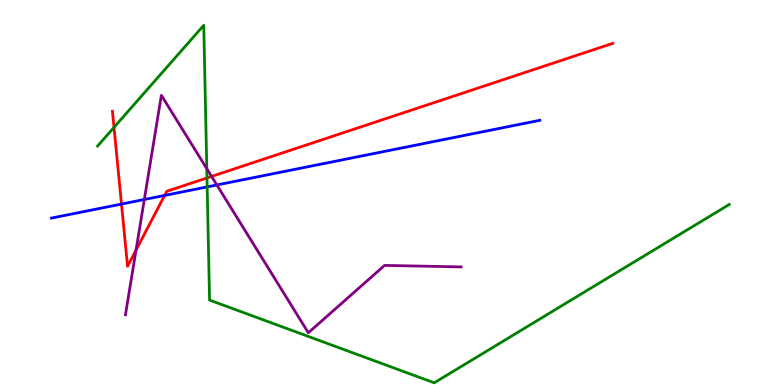[{'lines': ['blue', 'red'], 'intersections': [{'x': 1.57, 'y': 4.7}, {'x': 2.12, 'y': 4.92}]}, {'lines': ['green', 'red'], 'intersections': [{'x': 1.47, 'y': 6.69}, {'x': 2.67, 'y': 5.38}]}, {'lines': ['purple', 'red'], 'intersections': [{'x': 1.76, 'y': 3.5}, {'x': 2.73, 'y': 5.42}]}, {'lines': ['blue', 'green'], 'intersections': [{'x': 2.67, 'y': 5.15}]}, {'lines': ['blue', 'purple'], 'intersections': [{'x': 1.86, 'y': 4.82}, {'x': 2.8, 'y': 5.2}]}, {'lines': ['green', 'purple'], 'intersections': [{'x': 2.67, 'y': 5.62}]}]